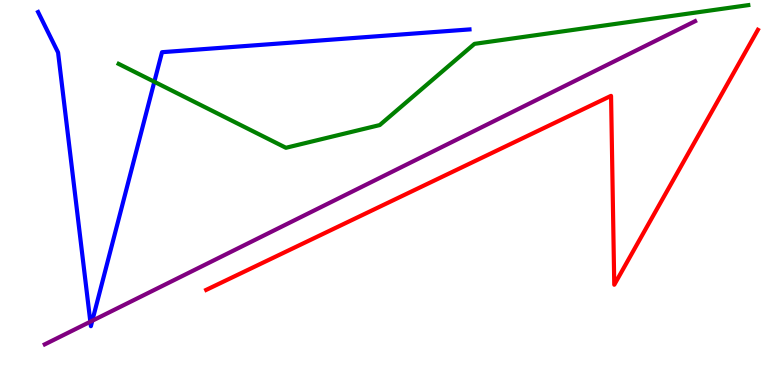[{'lines': ['blue', 'red'], 'intersections': []}, {'lines': ['green', 'red'], 'intersections': []}, {'lines': ['purple', 'red'], 'intersections': []}, {'lines': ['blue', 'green'], 'intersections': [{'x': 1.99, 'y': 7.88}]}, {'lines': ['blue', 'purple'], 'intersections': [{'x': 1.17, 'y': 1.64}, {'x': 1.19, 'y': 1.67}]}, {'lines': ['green', 'purple'], 'intersections': []}]